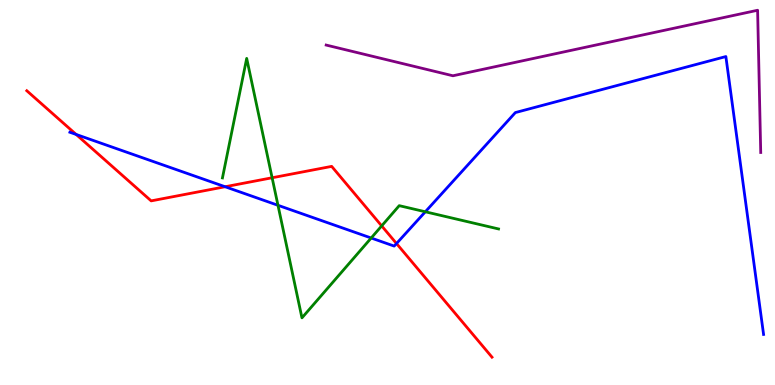[{'lines': ['blue', 'red'], 'intersections': [{'x': 0.983, 'y': 6.51}, {'x': 2.9, 'y': 5.15}, {'x': 5.12, 'y': 3.67}]}, {'lines': ['green', 'red'], 'intersections': [{'x': 3.51, 'y': 5.38}, {'x': 4.92, 'y': 4.13}]}, {'lines': ['purple', 'red'], 'intersections': []}, {'lines': ['blue', 'green'], 'intersections': [{'x': 3.59, 'y': 4.67}, {'x': 4.79, 'y': 3.82}, {'x': 5.49, 'y': 4.5}]}, {'lines': ['blue', 'purple'], 'intersections': []}, {'lines': ['green', 'purple'], 'intersections': []}]